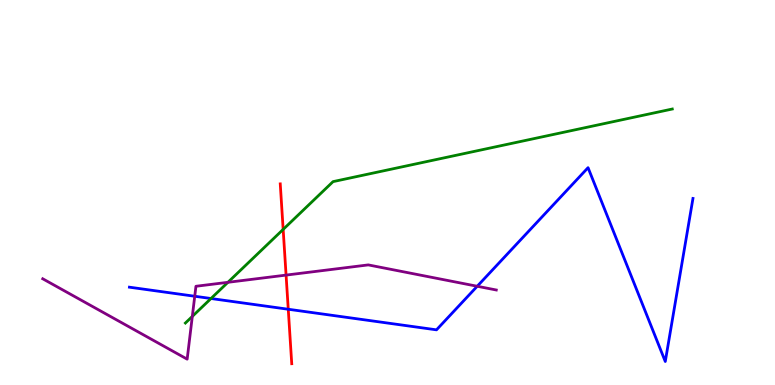[{'lines': ['blue', 'red'], 'intersections': [{'x': 3.72, 'y': 1.97}]}, {'lines': ['green', 'red'], 'intersections': [{'x': 3.65, 'y': 4.04}]}, {'lines': ['purple', 'red'], 'intersections': [{'x': 3.69, 'y': 2.85}]}, {'lines': ['blue', 'green'], 'intersections': [{'x': 2.72, 'y': 2.25}]}, {'lines': ['blue', 'purple'], 'intersections': [{'x': 2.51, 'y': 2.31}, {'x': 6.16, 'y': 2.56}]}, {'lines': ['green', 'purple'], 'intersections': [{'x': 2.48, 'y': 1.78}, {'x': 2.94, 'y': 2.67}]}]